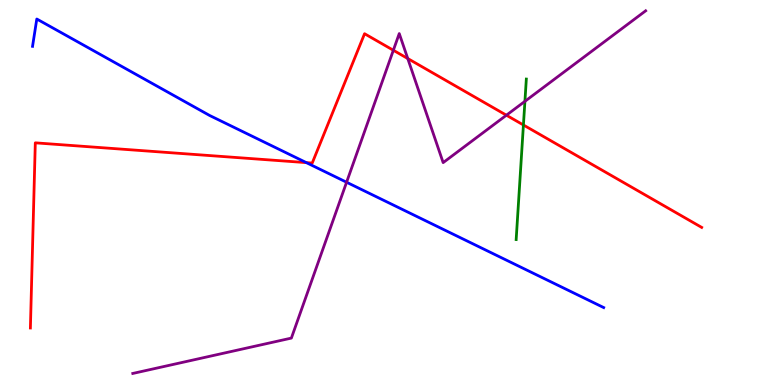[{'lines': ['blue', 'red'], 'intersections': [{'x': 3.95, 'y': 5.78}]}, {'lines': ['green', 'red'], 'intersections': [{'x': 6.75, 'y': 6.75}]}, {'lines': ['purple', 'red'], 'intersections': [{'x': 5.08, 'y': 8.69}, {'x': 5.26, 'y': 8.48}, {'x': 6.53, 'y': 7.01}]}, {'lines': ['blue', 'green'], 'intersections': []}, {'lines': ['blue', 'purple'], 'intersections': [{'x': 4.47, 'y': 5.27}]}, {'lines': ['green', 'purple'], 'intersections': [{'x': 6.77, 'y': 7.37}]}]